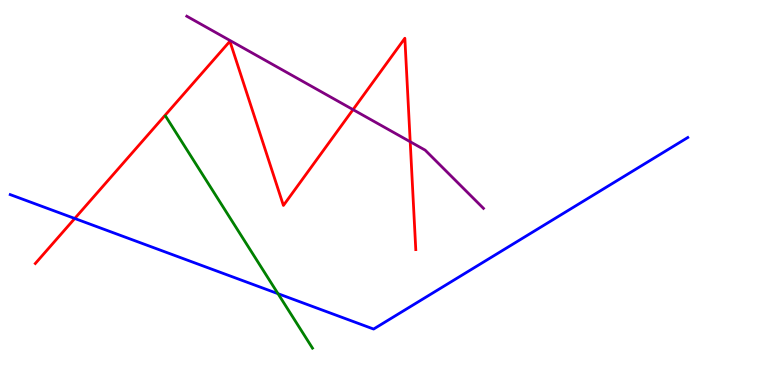[{'lines': ['blue', 'red'], 'intersections': [{'x': 0.964, 'y': 4.33}]}, {'lines': ['green', 'red'], 'intersections': []}, {'lines': ['purple', 'red'], 'intersections': [{'x': 4.56, 'y': 7.15}, {'x': 5.29, 'y': 6.32}]}, {'lines': ['blue', 'green'], 'intersections': [{'x': 3.59, 'y': 2.37}]}, {'lines': ['blue', 'purple'], 'intersections': []}, {'lines': ['green', 'purple'], 'intersections': []}]